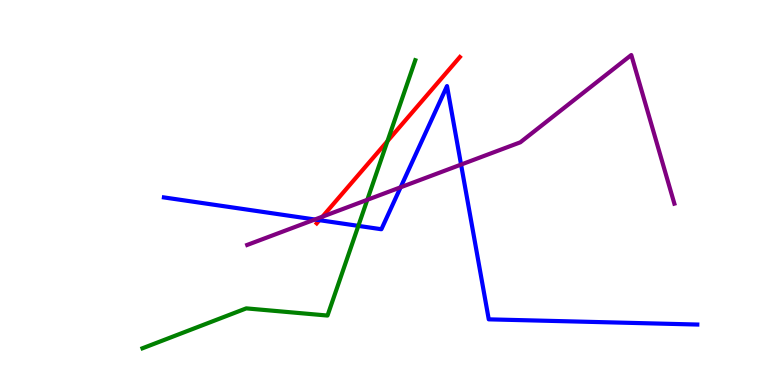[{'lines': ['blue', 'red'], 'intersections': [{'x': 4.12, 'y': 4.28}]}, {'lines': ['green', 'red'], 'intersections': [{'x': 5.0, 'y': 6.33}]}, {'lines': ['purple', 'red'], 'intersections': [{'x': 4.16, 'y': 4.37}]}, {'lines': ['blue', 'green'], 'intersections': [{'x': 4.62, 'y': 4.13}]}, {'lines': ['blue', 'purple'], 'intersections': [{'x': 4.06, 'y': 4.3}, {'x': 5.17, 'y': 5.14}, {'x': 5.95, 'y': 5.73}]}, {'lines': ['green', 'purple'], 'intersections': [{'x': 4.74, 'y': 4.81}]}]